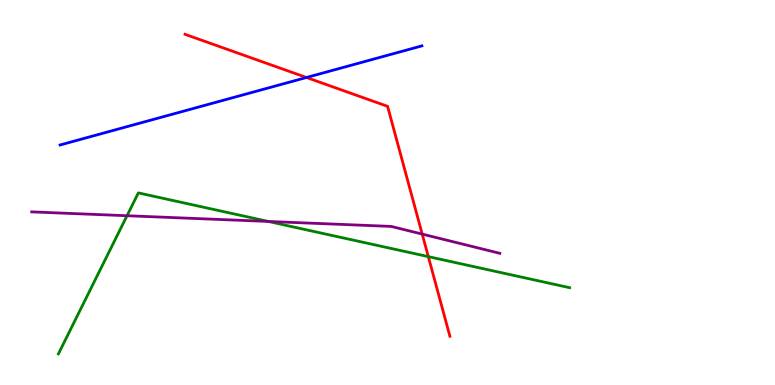[{'lines': ['blue', 'red'], 'intersections': [{'x': 3.95, 'y': 7.99}]}, {'lines': ['green', 'red'], 'intersections': [{'x': 5.53, 'y': 3.33}]}, {'lines': ['purple', 'red'], 'intersections': [{'x': 5.45, 'y': 3.92}]}, {'lines': ['blue', 'green'], 'intersections': []}, {'lines': ['blue', 'purple'], 'intersections': []}, {'lines': ['green', 'purple'], 'intersections': [{'x': 1.64, 'y': 4.4}, {'x': 3.46, 'y': 4.25}]}]